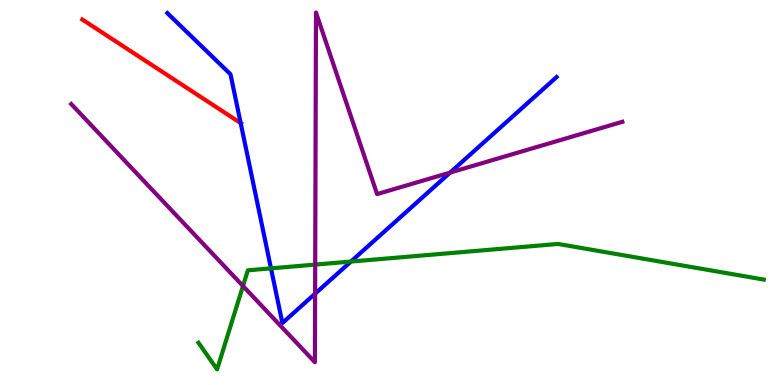[{'lines': ['blue', 'red'], 'intersections': [{'x': 3.11, 'y': 6.8}]}, {'lines': ['green', 'red'], 'intersections': []}, {'lines': ['purple', 'red'], 'intersections': []}, {'lines': ['blue', 'green'], 'intersections': [{'x': 3.5, 'y': 3.03}, {'x': 4.53, 'y': 3.21}]}, {'lines': ['blue', 'purple'], 'intersections': [{'x': 4.07, 'y': 2.37}, {'x': 5.81, 'y': 5.52}]}, {'lines': ['green', 'purple'], 'intersections': [{'x': 3.14, 'y': 2.57}, {'x': 4.07, 'y': 3.13}]}]